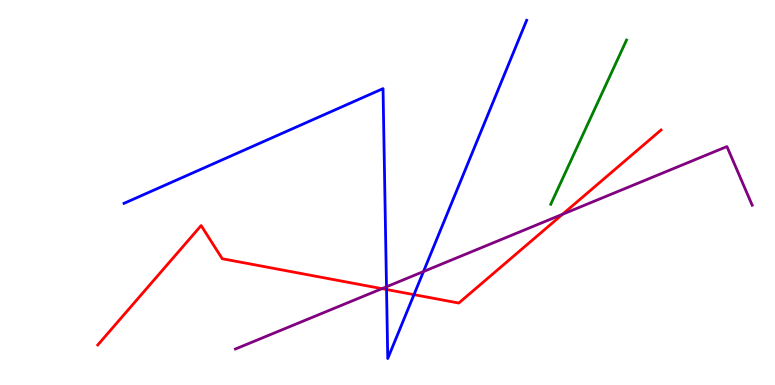[{'lines': ['blue', 'red'], 'intersections': [{'x': 4.99, 'y': 2.48}, {'x': 5.34, 'y': 2.35}]}, {'lines': ['green', 'red'], 'intersections': []}, {'lines': ['purple', 'red'], 'intersections': [{'x': 4.93, 'y': 2.5}, {'x': 7.26, 'y': 4.43}]}, {'lines': ['blue', 'green'], 'intersections': []}, {'lines': ['blue', 'purple'], 'intersections': [{'x': 4.99, 'y': 2.55}, {'x': 5.46, 'y': 2.95}]}, {'lines': ['green', 'purple'], 'intersections': []}]